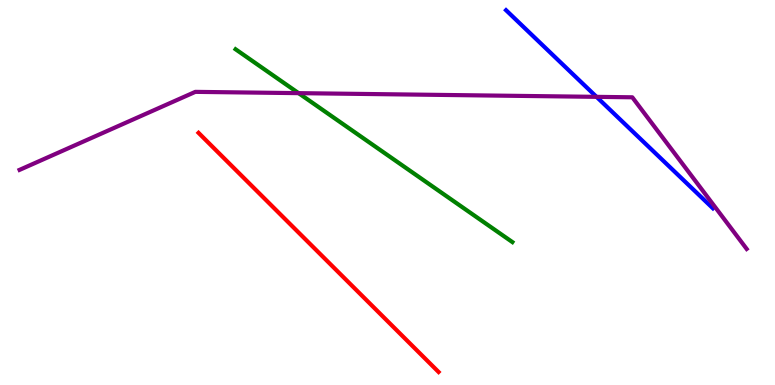[{'lines': ['blue', 'red'], 'intersections': []}, {'lines': ['green', 'red'], 'intersections': []}, {'lines': ['purple', 'red'], 'intersections': []}, {'lines': ['blue', 'green'], 'intersections': []}, {'lines': ['blue', 'purple'], 'intersections': [{'x': 7.7, 'y': 7.48}]}, {'lines': ['green', 'purple'], 'intersections': [{'x': 3.85, 'y': 7.58}]}]